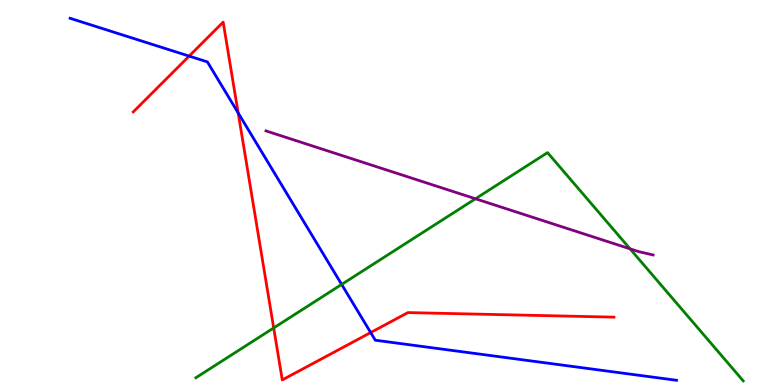[{'lines': ['blue', 'red'], 'intersections': [{'x': 2.44, 'y': 8.54}, {'x': 3.07, 'y': 7.07}, {'x': 4.78, 'y': 1.36}]}, {'lines': ['green', 'red'], 'intersections': [{'x': 3.53, 'y': 1.48}]}, {'lines': ['purple', 'red'], 'intersections': []}, {'lines': ['blue', 'green'], 'intersections': [{'x': 4.41, 'y': 2.61}]}, {'lines': ['blue', 'purple'], 'intersections': []}, {'lines': ['green', 'purple'], 'intersections': [{'x': 6.14, 'y': 4.84}, {'x': 8.13, 'y': 3.54}]}]